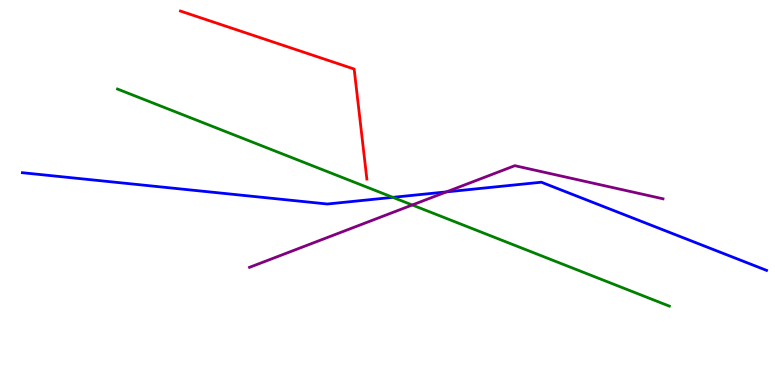[{'lines': ['blue', 'red'], 'intersections': []}, {'lines': ['green', 'red'], 'intersections': []}, {'lines': ['purple', 'red'], 'intersections': []}, {'lines': ['blue', 'green'], 'intersections': [{'x': 5.07, 'y': 4.87}]}, {'lines': ['blue', 'purple'], 'intersections': [{'x': 5.76, 'y': 5.02}]}, {'lines': ['green', 'purple'], 'intersections': [{'x': 5.32, 'y': 4.68}]}]